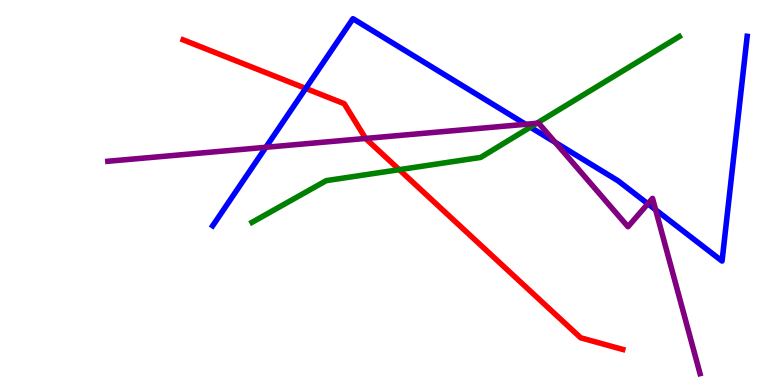[{'lines': ['blue', 'red'], 'intersections': [{'x': 3.94, 'y': 7.7}]}, {'lines': ['green', 'red'], 'intersections': [{'x': 5.15, 'y': 5.59}]}, {'lines': ['purple', 'red'], 'intersections': [{'x': 4.72, 'y': 6.4}]}, {'lines': ['blue', 'green'], 'intersections': [{'x': 6.84, 'y': 6.7}]}, {'lines': ['blue', 'purple'], 'intersections': [{'x': 3.43, 'y': 6.17}, {'x': 6.78, 'y': 6.77}, {'x': 7.16, 'y': 6.3}, {'x': 8.36, 'y': 4.71}, {'x': 8.46, 'y': 4.55}]}, {'lines': ['green', 'purple'], 'intersections': [{'x': 6.93, 'y': 6.8}]}]